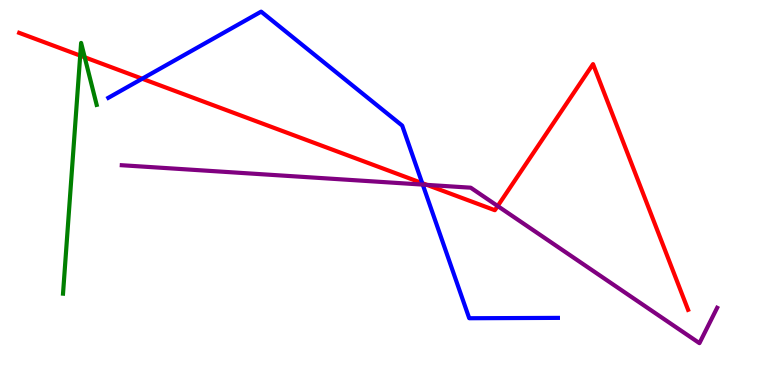[{'lines': ['blue', 'red'], 'intersections': [{'x': 1.83, 'y': 7.96}, {'x': 5.45, 'y': 5.24}]}, {'lines': ['green', 'red'], 'intersections': [{'x': 1.03, 'y': 8.56}, {'x': 1.09, 'y': 8.51}]}, {'lines': ['purple', 'red'], 'intersections': [{'x': 5.51, 'y': 5.2}, {'x': 6.42, 'y': 4.65}]}, {'lines': ['blue', 'green'], 'intersections': []}, {'lines': ['blue', 'purple'], 'intersections': [{'x': 5.45, 'y': 5.21}]}, {'lines': ['green', 'purple'], 'intersections': []}]